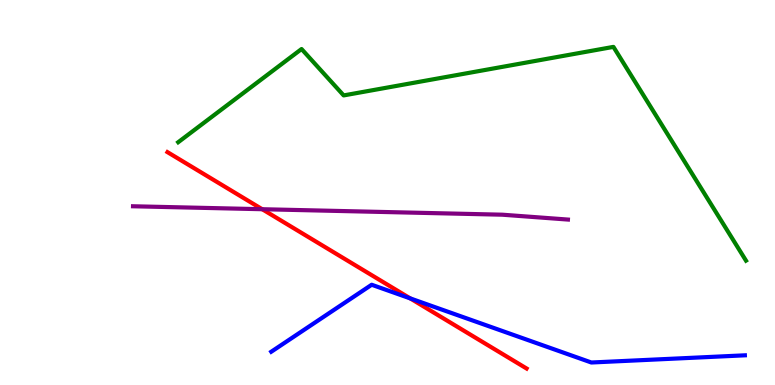[{'lines': ['blue', 'red'], 'intersections': [{'x': 5.29, 'y': 2.25}]}, {'lines': ['green', 'red'], 'intersections': []}, {'lines': ['purple', 'red'], 'intersections': [{'x': 3.38, 'y': 4.57}]}, {'lines': ['blue', 'green'], 'intersections': []}, {'lines': ['blue', 'purple'], 'intersections': []}, {'lines': ['green', 'purple'], 'intersections': []}]